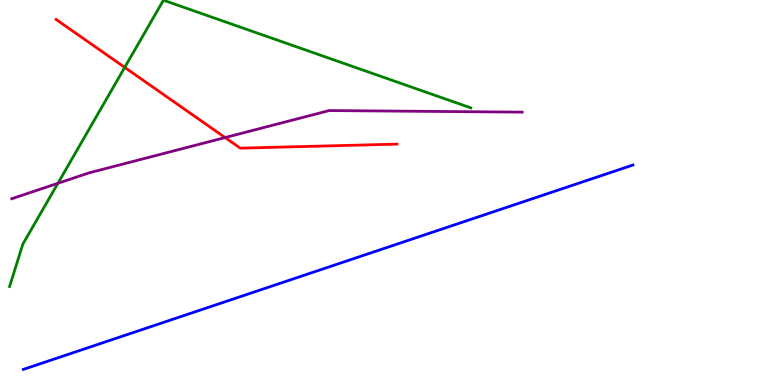[{'lines': ['blue', 'red'], 'intersections': []}, {'lines': ['green', 'red'], 'intersections': [{'x': 1.61, 'y': 8.25}]}, {'lines': ['purple', 'red'], 'intersections': [{'x': 2.9, 'y': 6.43}]}, {'lines': ['blue', 'green'], 'intersections': []}, {'lines': ['blue', 'purple'], 'intersections': []}, {'lines': ['green', 'purple'], 'intersections': [{'x': 0.747, 'y': 5.24}]}]